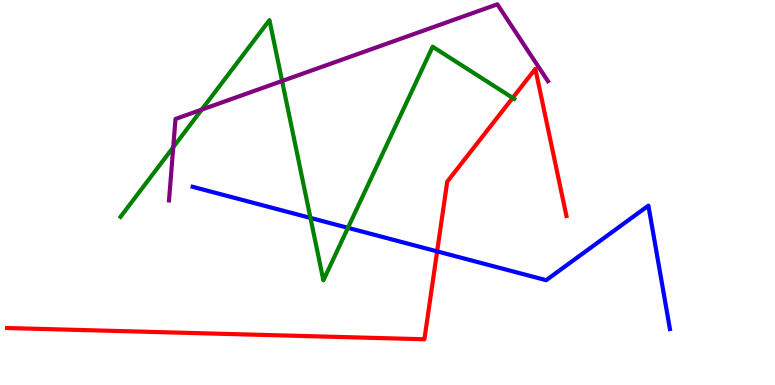[{'lines': ['blue', 'red'], 'intersections': [{'x': 5.64, 'y': 3.47}]}, {'lines': ['green', 'red'], 'intersections': [{'x': 6.62, 'y': 7.46}]}, {'lines': ['purple', 'red'], 'intersections': []}, {'lines': ['blue', 'green'], 'intersections': [{'x': 4.01, 'y': 4.34}, {'x': 4.49, 'y': 4.08}]}, {'lines': ['blue', 'purple'], 'intersections': []}, {'lines': ['green', 'purple'], 'intersections': [{'x': 2.24, 'y': 6.18}, {'x': 2.6, 'y': 7.15}, {'x': 3.64, 'y': 7.9}]}]